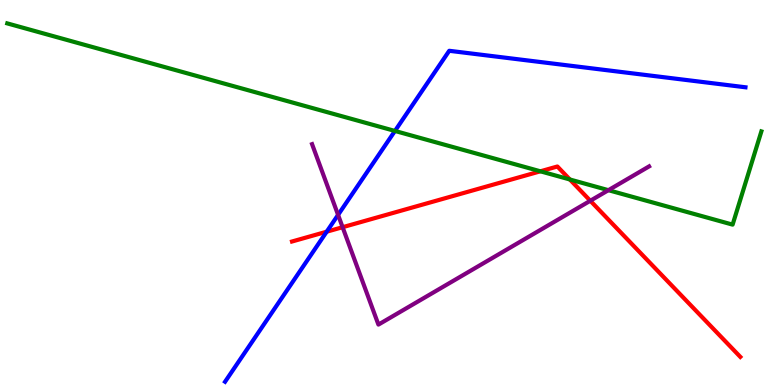[{'lines': ['blue', 'red'], 'intersections': [{'x': 4.22, 'y': 3.98}]}, {'lines': ['green', 'red'], 'intersections': [{'x': 6.97, 'y': 5.55}, {'x': 7.35, 'y': 5.34}]}, {'lines': ['purple', 'red'], 'intersections': [{'x': 4.42, 'y': 4.1}, {'x': 7.62, 'y': 4.79}]}, {'lines': ['blue', 'green'], 'intersections': [{'x': 5.1, 'y': 6.6}]}, {'lines': ['blue', 'purple'], 'intersections': [{'x': 4.36, 'y': 4.42}]}, {'lines': ['green', 'purple'], 'intersections': [{'x': 7.85, 'y': 5.06}]}]